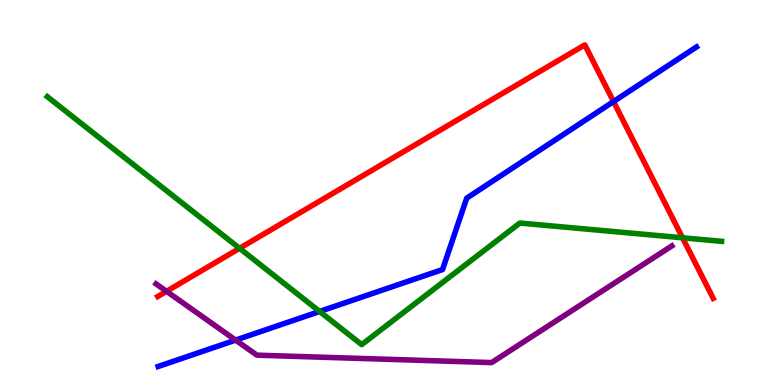[{'lines': ['blue', 'red'], 'intersections': [{'x': 7.92, 'y': 7.36}]}, {'lines': ['green', 'red'], 'intersections': [{'x': 3.09, 'y': 3.55}, {'x': 8.81, 'y': 3.82}]}, {'lines': ['purple', 'red'], 'intersections': [{'x': 2.15, 'y': 2.43}]}, {'lines': ['blue', 'green'], 'intersections': [{'x': 4.12, 'y': 1.91}]}, {'lines': ['blue', 'purple'], 'intersections': [{'x': 3.04, 'y': 1.17}]}, {'lines': ['green', 'purple'], 'intersections': []}]